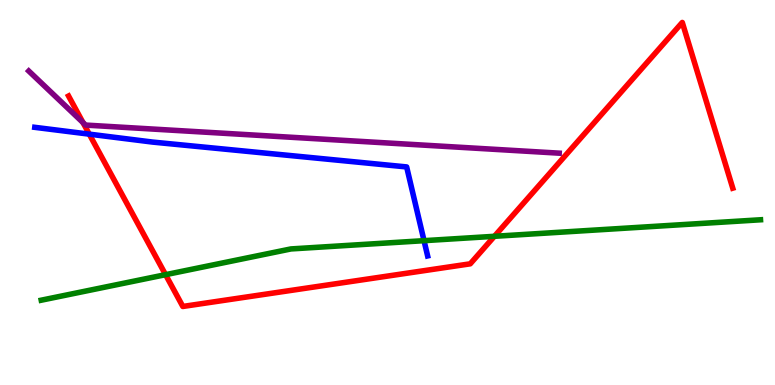[{'lines': ['blue', 'red'], 'intersections': [{'x': 1.15, 'y': 6.52}]}, {'lines': ['green', 'red'], 'intersections': [{'x': 2.14, 'y': 2.87}, {'x': 6.38, 'y': 3.86}]}, {'lines': ['purple', 'red'], 'intersections': [{'x': 1.07, 'y': 6.82}]}, {'lines': ['blue', 'green'], 'intersections': [{'x': 5.47, 'y': 3.75}]}, {'lines': ['blue', 'purple'], 'intersections': []}, {'lines': ['green', 'purple'], 'intersections': []}]